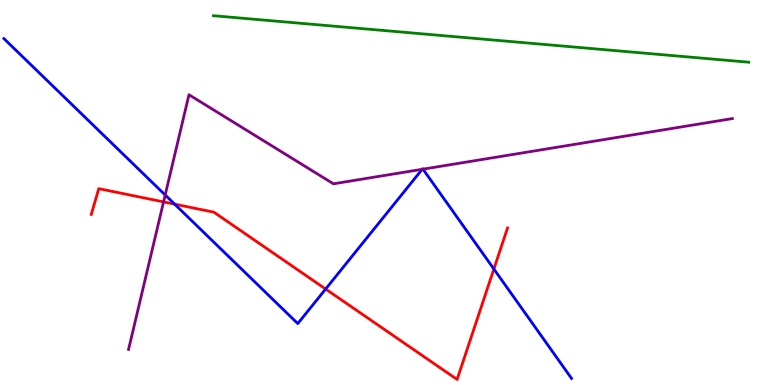[{'lines': ['blue', 'red'], 'intersections': [{'x': 2.25, 'y': 4.7}, {'x': 4.2, 'y': 2.49}, {'x': 6.37, 'y': 3.01}]}, {'lines': ['green', 'red'], 'intersections': []}, {'lines': ['purple', 'red'], 'intersections': [{'x': 2.11, 'y': 4.76}]}, {'lines': ['blue', 'green'], 'intersections': []}, {'lines': ['blue', 'purple'], 'intersections': [{'x': 2.13, 'y': 4.94}, {'x': 5.45, 'y': 5.6}, {'x': 5.46, 'y': 5.61}]}, {'lines': ['green', 'purple'], 'intersections': []}]